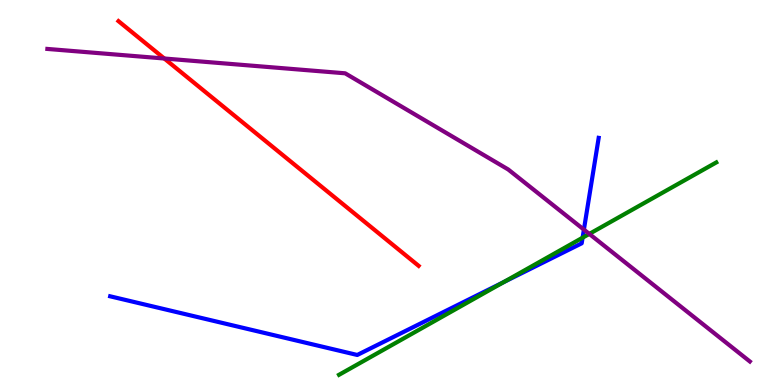[{'lines': ['blue', 'red'], 'intersections': []}, {'lines': ['green', 'red'], 'intersections': []}, {'lines': ['purple', 'red'], 'intersections': [{'x': 2.12, 'y': 8.48}]}, {'lines': ['blue', 'green'], 'intersections': [{'x': 6.5, 'y': 2.67}, {'x': 7.52, 'y': 3.83}]}, {'lines': ['blue', 'purple'], 'intersections': [{'x': 7.53, 'y': 4.04}]}, {'lines': ['green', 'purple'], 'intersections': [{'x': 7.6, 'y': 3.92}]}]